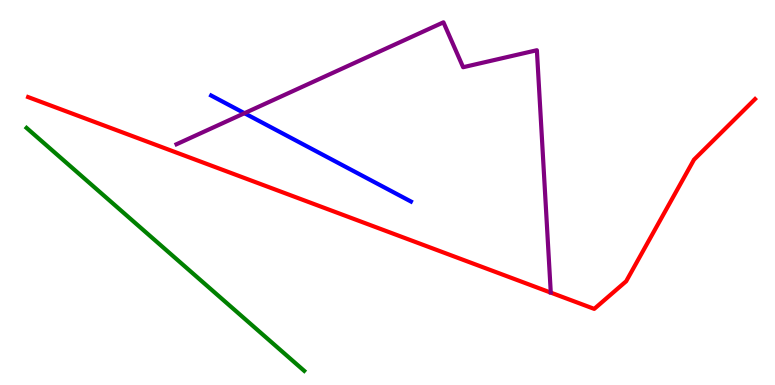[{'lines': ['blue', 'red'], 'intersections': []}, {'lines': ['green', 'red'], 'intersections': []}, {'lines': ['purple', 'red'], 'intersections': []}, {'lines': ['blue', 'green'], 'intersections': []}, {'lines': ['blue', 'purple'], 'intersections': [{'x': 3.15, 'y': 7.06}]}, {'lines': ['green', 'purple'], 'intersections': []}]